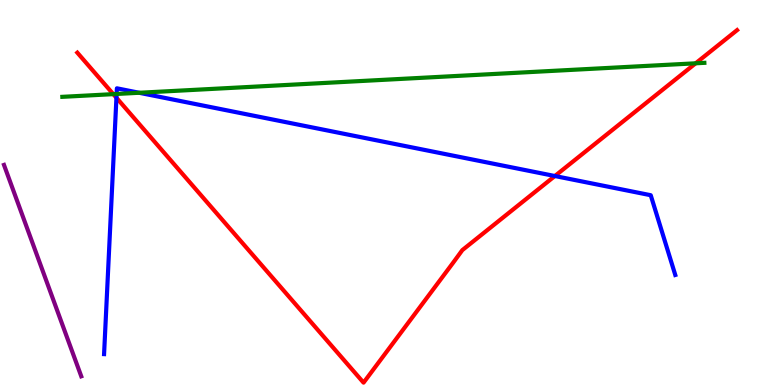[{'lines': ['blue', 'red'], 'intersections': [{'x': 1.5, 'y': 7.46}, {'x': 7.16, 'y': 5.43}]}, {'lines': ['green', 'red'], 'intersections': [{'x': 1.46, 'y': 7.55}, {'x': 8.98, 'y': 8.36}]}, {'lines': ['purple', 'red'], 'intersections': []}, {'lines': ['blue', 'green'], 'intersections': [{'x': 1.5, 'y': 7.56}, {'x': 1.8, 'y': 7.59}]}, {'lines': ['blue', 'purple'], 'intersections': []}, {'lines': ['green', 'purple'], 'intersections': []}]